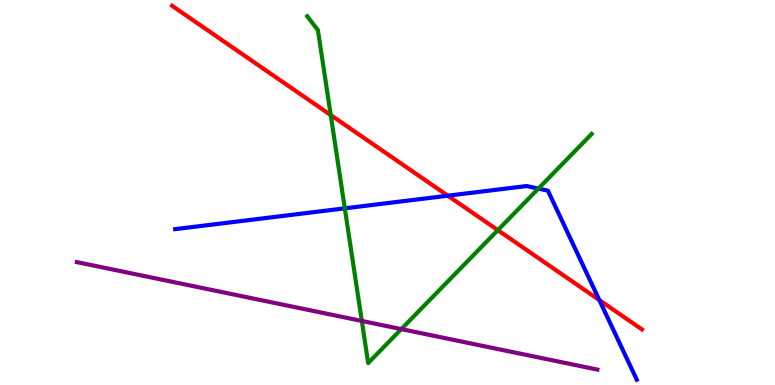[{'lines': ['blue', 'red'], 'intersections': [{'x': 5.78, 'y': 4.92}, {'x': 7.73, 'y': 2.21}]}, {'lines': ['green', 'red'], 'intersections': [{'x': 4.27, 'y': 7.01}, {'x': 6.42, 'y': 4.02}]}, {'lines': ['purple', 'red'], 'intersections': []}, {'lines': ['blue', 'green'], 'intersections': [{'x': 4.45, 'y': 4.59}, {'x': 6.95, 'y': 5.1}]}, {'lines': ['blue', 'purple'], 'intersections': []}, {'lines': ['green', 'purple'], 'intersections': [{'x': 4.67, 'y': 1.66}, {'x': 5.18, 'y': 1.45}]}]